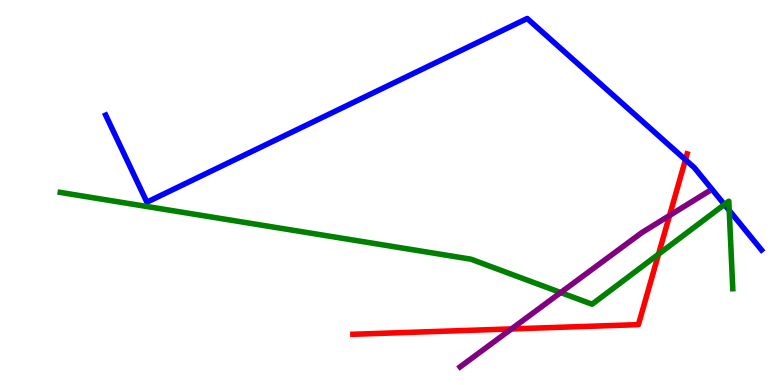[{'lines': ['blue', 'red'], 'intersections': [{'x': 8.84, 'y': 5.85}]}, {'lines': ['green', 'red'], 'intersections': [{'x': 8.5, 'y': 3.4}]}, {'lines': ['purple', 'red'], 'intersections': [{'x': 6.6, 'y': 1.46}, {'x': 8.64, 'y': 4.4}]}, {'lines': ['blue', 'green'], 'intersections': [{'x': 9.35, 'y': 4.69}, {'x': 9.41, 'y': 4.53}]}, {'lines': ['blue', 'purple'], 'intersections': []}, {'lines': ['green', 'purple'], 'intersections': [{'x': 7.23, 'y': 2.4}]}]